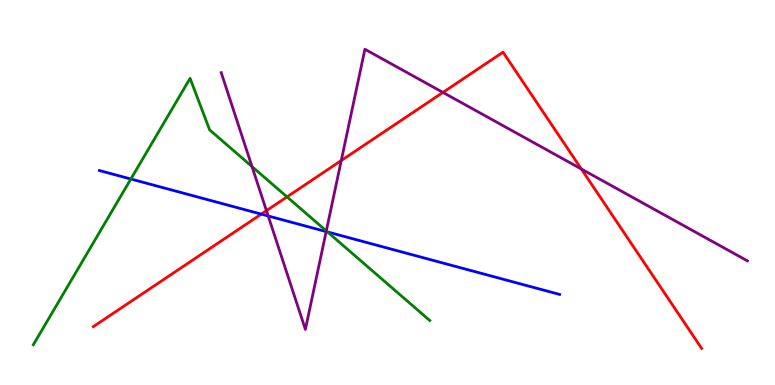[{'lines': ['blue', 'red'], 'intersections': [{'x': 3.37, 'y': 4.44}]}, {'lines': ['green', 'red'], 'intersections': [{'x': 3.7, 'y': 4.89}]}, {'lines': ['purple', 'red'], 'intersections': [{'x': 3.44, 'y': 4.53}, {'x': 4.4, 'y': 5.83}, {'x': 5.72, 'y': 7.6}, {'x': 7.5, 'y': 5.61}]}, {'lines': ['blue', 'green'], 'intersections': [{'x': 1.69, 'y': 5.35}, {'x': 4.23, 'y': 3.98}]}, {'lines': ['blue', 'purple'], 'intersections': [{'x': 3.46, 'y': 4.39}, {'x': 4.21, 'y': 3.98}]}, {'lines': ['green', 'purple'], 'intersections': [{'x': 3.25, 'y': 5.67}, {'x': 4.21, 'y': 4.0}]}]